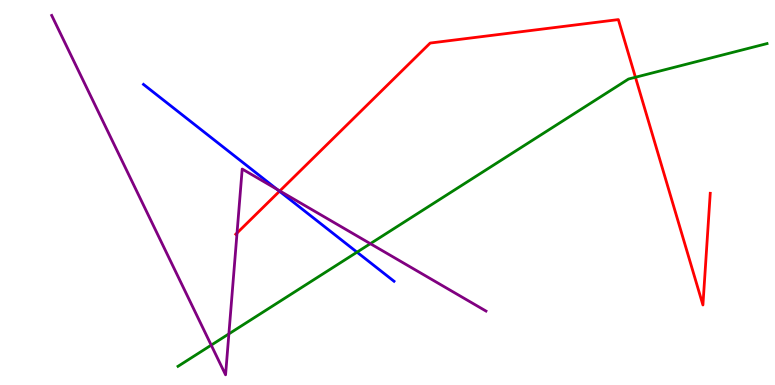[{'lines': ['blue', 'red'], 'intersections': [{'x': 3.61, 'y': 5.03}]}, {'lines': ['green', 'red'], 'intersections': [{'x': 8.2, 'y': 7.99}]}, {'lines': ['purple', 'red'], 'intersections': [{'x': 3.06, 'y': 3.95}, {'x': 3.61, 'y': 5.04}]}, {'lines': ['blue', 'green'], 'intersections': [{'x': 4.61, 'y': 3.45}]}, {'lines': ['blue', 'purple'], 'intersections': [{'x': 3.57, 'y': 5.08}]}, {'lines': ['green', 'purple'], 'intersections': [{'x': 2.73, 'y': 1.04}, {'x': 2.95, 'y': 1.33}, {'x': 4.78, 'y': 3.67}]}]